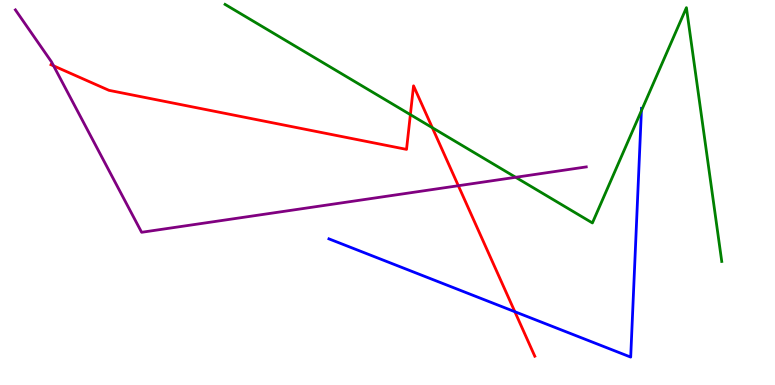[{'lines': ['blue', 'red'], 'intersections': [{'x': 6.64, 'y': 1.9}]}, {'lines': ['green', 'red'], 'intersections': [{'x': 5.3, 'y': 7.02}, {'x': 5.58, 'y': 6.68}]}, {'lines': ['purple', 'red'], 'intersections': [{'x': 0.692, 'y': 8.29}, {'x': 5.91, 'y': 5.18}]}, {'lines': ['blue', 'green'], 'intersections': [{'x': 8.28, 'y': 7.12}]}, {'lines': ['blue', 'purple'], 'intersections': []}, {'lines': ['green', 'purple'], 'intersections': [{'x': 6.65, 'y': 5.4}]}]